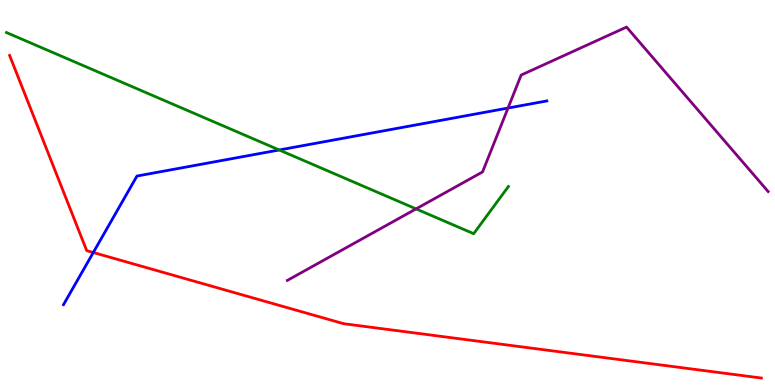[{'lines': ['blue', 'red'], 'intersections': [{'x': 1.2, 'y': 3.44}]}, {'lines': ['green', 'red'], 'intersections': []}, {'lines': ['purple', 'red'], 'intersections': []}, {'lines': ['blue', 'green'], 'intersections': [{'x': 3.6, 'y': 6.1}]}, {'lines': ['blue', 'purple'], 'intersections': [{'x': 6.56, 'y': 7.19}]}, {'lines': ['green', 'purple'], 'intersections': [{'x': 5.37, 'y': 4.57}]}]